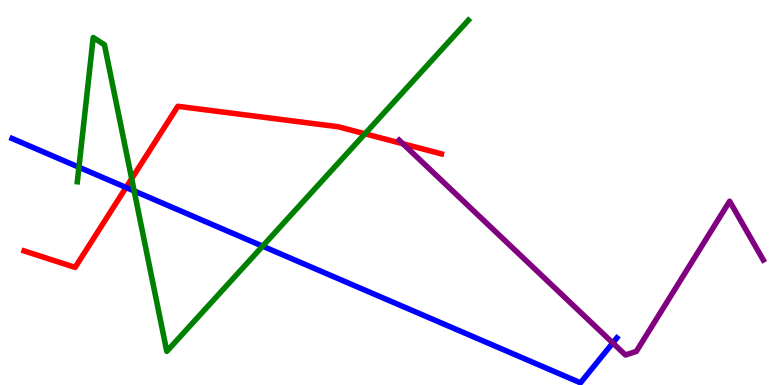[{'lines': ['blue', 'red'], 'intersections': [{'x': 1.63, 'y': 5.13}]}, {'lines': ['green', 'red'], 'intersections': [{'x': 1.7, 'y': 5.36}, {'x': 4.71, 'y': 6.53}]}, {'lines': ['purple', 'red'], 'intersections': [{'x': 5.2, 'y': 6.27}]}, {'lines': ['blue', 'green'], 'intersections': [{'x': 1.02, 'y': 5.66}, {'x': 1.73, 'y': 5.04}, {'x': 3.39, 'y': 3.61}]}, {'lines': ['blue', 'purple'], 'intersections': [{'x': 7.91, 'y': 1.09}]}, {'lines': ['green', 'purple'], 'intersections': []}]